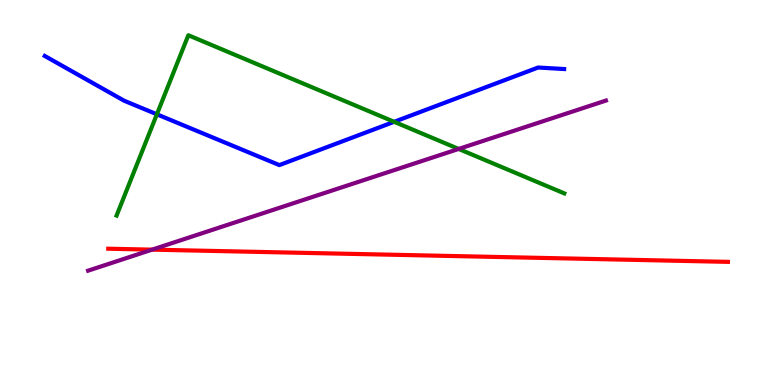[{'lines': ['blue', 'red'], 'intersections': []}, {'lines': ['green', 'red'], 'intersections': []}, {'lines': ['purple', 'red'], 'intersections': [{'x': 1.96, 'y': 3.52}]}, {'lines': ['blue', 'green'], 'intersections': [{'x': 2.02, 'y': 7.03}, {'x': 5.09, 'y': 6.84}]}, {'lines': ['blue', 'purple'], 'intersections': []}, {'lines': ['green', 'purple'], 'intersections': [{'x': 5.92, 'y': 6.13}]}]